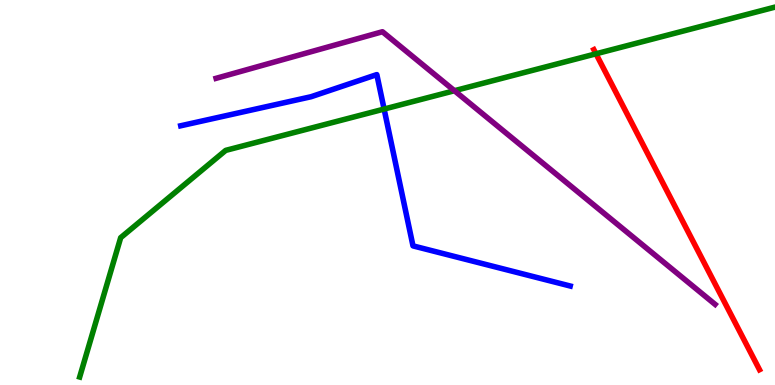[{'lines': ['blue', 'red'], 'intersections': []}, {'lines': ['green', 'red'], 'intersections': [{'x': 7.69, 'y': 8.6}]}, {'lines': ['purple', 'red'], 'intersections': []}, {'lines': ['blue', 'green'], 'intersections': [{'x': 4.96, 'y': 7.17}]}, {'lines': ['blue', 'purple'], 'intersections': []}, {'lines': ['green', 'purple'], 'intersections': [{'x': 5.86, 'y': 7.64}]}]